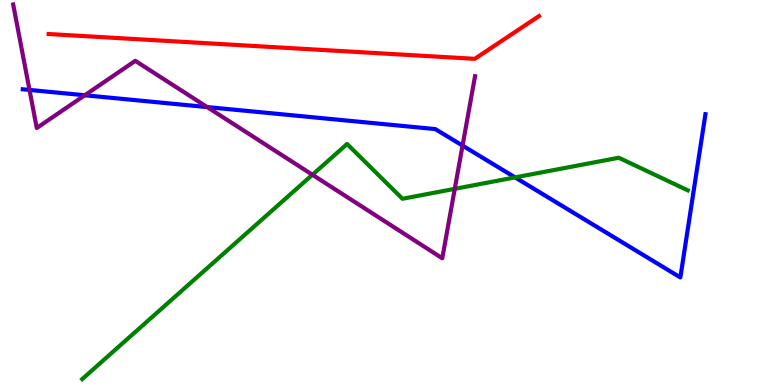[{'lines': ['blue', 'red'], 'intersections': []}, {'lines': ['green', 'red'], 'intersections': []}, {'lines': ['purple', 'red'], 'intersections': []}, {'lines': ['blue', 'green'], 'intersections': [{'x': 6.65, 'y': 5.39}]}, {'lines': ['blue', 'purple'], 'intersections': [{'x': 0.381, 'y': 7.66}, {'x': 1.09, 'y': 7.53}, {'x': 2.67, 'y': 7.22}, {'x': 5.97, 'y': 6.22}]}, {'lines': ['green', 'purple'], 'intersections': [{'x': 4.03, 'y': 5.46}, {'x': 5.87, 'y': 5.09}]}]